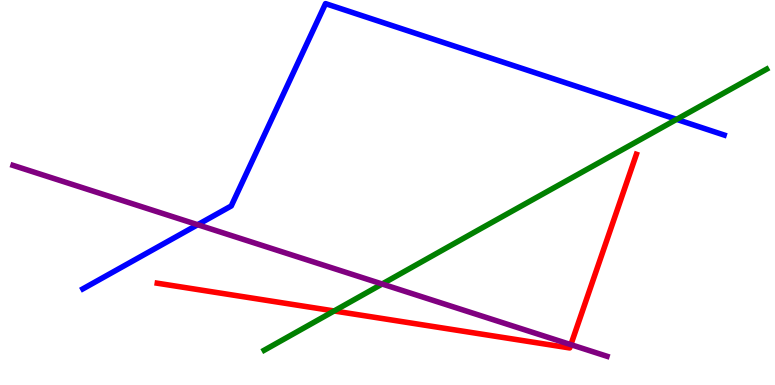[{'lines': ['blue', 'red'], 'intersections': []}, {'lines': ['green', 'red'], 'intersections': [{'x': 4.31, 'y': 1.92}]}, {'lines': ['purple', 'red'], 'intersections': [{'x': 7.37, 'y': 1.05}]}, {'lines': ['blue', 'green'], 'intersections': [{'x': 8.73, 'y': 6.9}]}, {'lines': ['blue', 'purple'], 'intersections': [{'x': 2.55, 'y': 4.16}]}, {'lines': ['green', 'purple'], 'intersections': [{'x': 4.93, 'y': 2.62}]}]